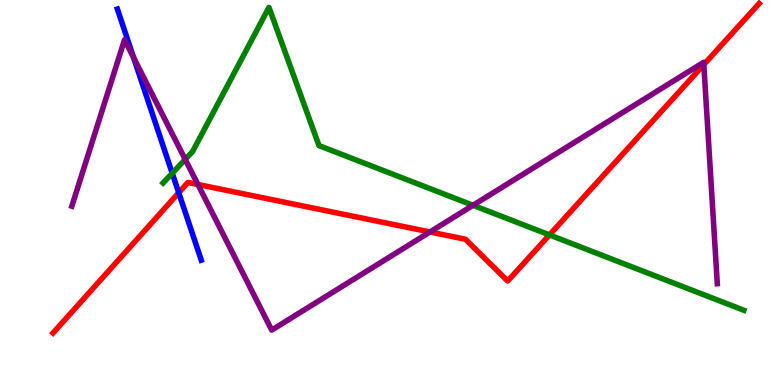[{'lines': ['blue', 'red'], 'intersections': [{'x': 2.31, 'y': 4.99}]}, {'lines': ['green', 'red'], 'intersections': [{'x': 7.09, 'y': 3.9}]}, {'lines': ['purple', 'red'], 'intersections': [{'x': 2.55, 'y': 5.21}, {'x': 5.55, 'y': 3.97}, {'x': 9.08, 'y': 8.32}]}, {'lines': ['blue', 'green'], 'intersections': [{'x': 2.22, 'y': 5.5}]}, {'lines': ['blue', 'purple'], 'intersections': [{'x': 1.72, 'y': 8.51}]}, {'lines': ['green', 'purple'], 'intersections': [{'x': 2.39, 'y': 5.86}, {'x': 6.1, 'y': 4.67}]}]